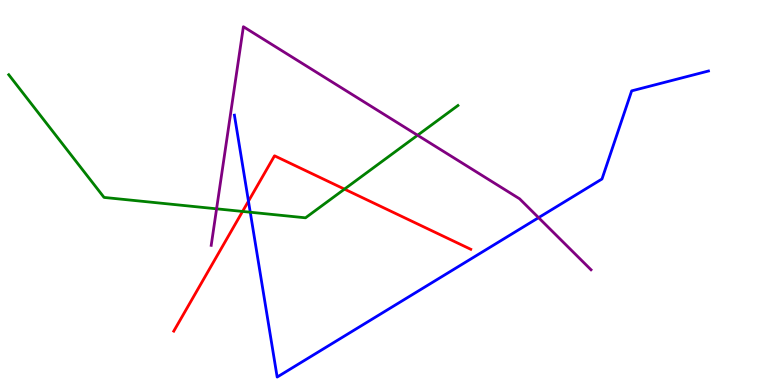[{'lines': ['blue', 'red'], 'intersections': [{'x': 3.21, 'y': 4.77}]}, {'lines': ['green', 'red'], 'intersections': [{'x': 3.13, 'y': 4.51}, {'x': 4.44, 'y': 5.09}]}, {'lines': ['purple', 'red'], 'intersections': []}, {'lines': ['blue', 'green'], 'intersections': [{'x': 3.23, 'y': 4.49}]}, {'lines': ['blue', 'purple'], 'intersections': [{'x': 6.95, 'y': 4.35}]}, {'lines': ['green', 'purple'], 'intersections': [{'x': 2.79, 'y': 4.58}, {'x': 5.39, 'y': 6.49}]}]